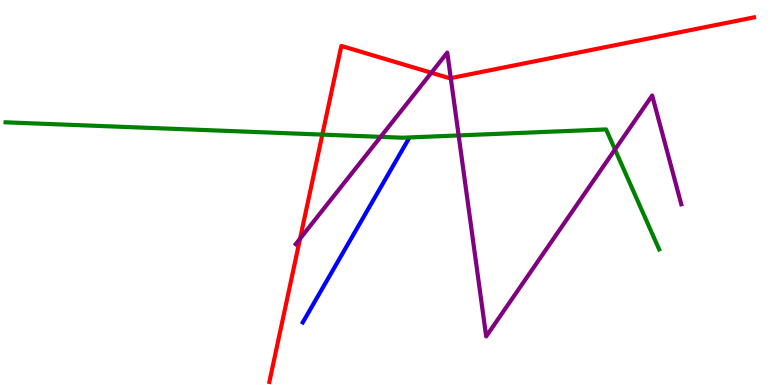[{'lines': ['blue', 'red'], 'intersections': []}, {'lines': ['green', 'red'], 'intersections': [{'x': 4.16, 'y': 6.5}]}, {'lines': ['purple', 'red'], 'intersections': [{'x': 3.87, 'y': 3.8}, {'x': 5.57, 'y': 8.11}, {'x': 5.82, 'y': 7.97}]}, {'lines': ['blue', 'green'], 'intersections': []}, {'lines': ['blue', 'purple'], 'intersections': []}, {'lines': ['green', 'purple'], 'intersections': [{'x': 4.91, 'y': 6.45}, {'x': 5.92, 'y': 6.48}, {'x': 7.94, 'y': 6.12}]}]